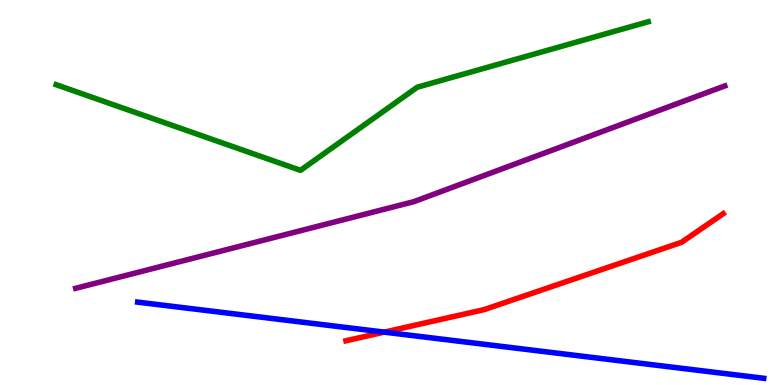[{'lines': ['blue', 'red'], 'intersections': [{'x': 4.96, 'y': 1.37}]}, {'lines': ['green', 'red'], 'intersections': []}, {'lines': ['purple', 'red'], 'intersections': []}, {'lines': ['blue', 'green'], 'intersections': []}, {'lines': ['blue', 'purple'], 'intersections': []}, {'lines': ['green', 'purple'], 'intersections': []}]